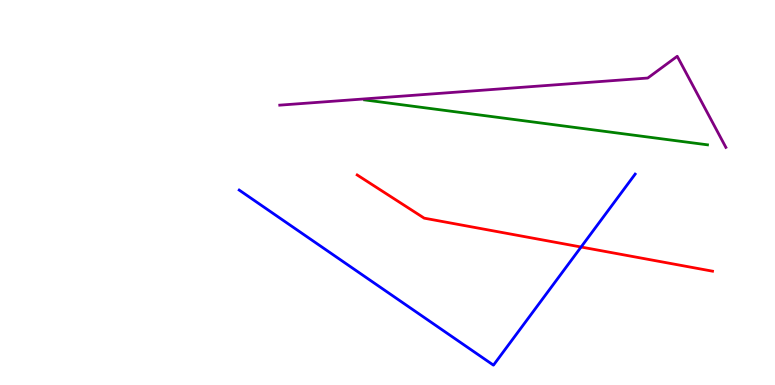[{'lines': ['blue', 'red'], 'intersections': [{'x': 7.5, 'y': 3.58}]}, {'lines': ['green', 'red'], 'intersections': []}, {'lines': ['purple', 'red'], 'intersections': []}, {'lines': ['blue', 'green'], 'intersections': []}, {'lines': ['blue', 'purple'], 'intersections': []}, {'lines': ['green', 'purple'], 'intersections': []}]